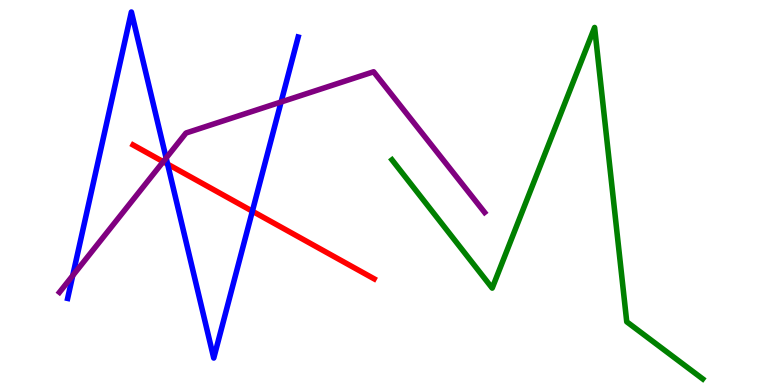[{'lines': ['blue', 'red'], 'intersections': [{'x': 2.16, 'y': 5.74}, {'x': 3.26, 'y': 4.51}]}, {'lines': ['green', 'red'], 'intersections': []}, {'lines': ['purple', 'red'], 'intersections': [{'x': 2.11, 'y': 5.8}]}, {'lines': ['blue', 'green'], 'intersections': []}, {'lines': ['blue', 'purple'], 'intersections': [{'x': 0.938, 'y': 2.84}, {'x': 2.14, 'y': 5.9}, {'x': 3.63, 'y': 7.35}]}, {'lines': ['green', 'purple'], 'intersections': []}]